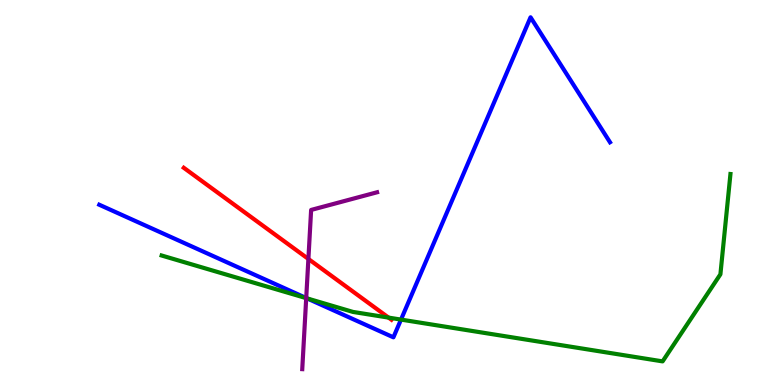[{'lines': ['blue', 'red'], 'intersections': []}, {'lines': ['green', 'red'], 'intersections': [{'x': 5.01, 'y': 1.75}]}, {'lines': ['purple', 'red'], 'intersections': [{'x': 3.98, 'y': 3.27}]}, {'lines': ['blue', 'green'], 'intersections': [{'x': 3.96, 'y': 2.25}, {'x': 5.17, 'y': 1.7}]}, {'lines': ['blue', 'purple'], 'intersections': [{'x': 3.95, 'y': 2.26}]}, {'lines': ['green', 'purple'], 'intersections': [{'x': 3.95, 'y': 2.26}]}]